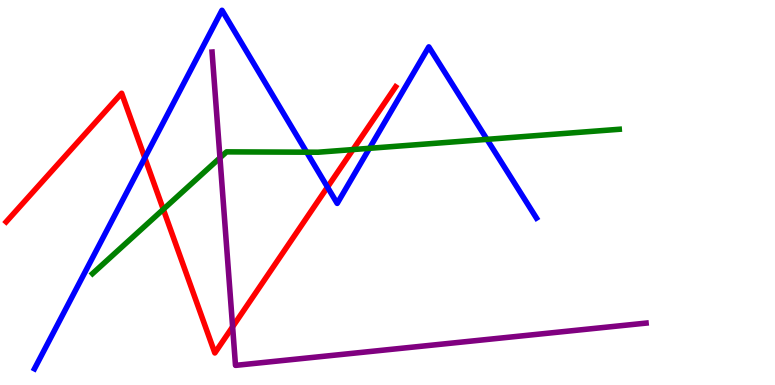[{'lines': ['blue', 'red'], 'intersections': [{'x': 1.87, 'y': 5.9}, {'x': 4.23, 'y': 5.14}]}, {'lines': ['green', 'red'], 'intersections': [{'x': 2.11, 'y': 4.56}, {'x': 4.55, 'y': 6.12}]}, {'lines': ['purple', 'red'], 'intersections': [{'x': 3.0, 'y': 1.51}]}, {'lines': ['blue', 'green'], 'intersections': [{'x': 3.96, 'y': 6.05}, {'x': 4.77, 'y': 6.15}, {'x': 6.28, 'y': 6.38}]}, {'lines': ['blue', 'purple'], 'intersections': []}, {'lines': ['green', 'purple'], 'intersections': [{'x': 2.84, 'y': 5.9}]}]